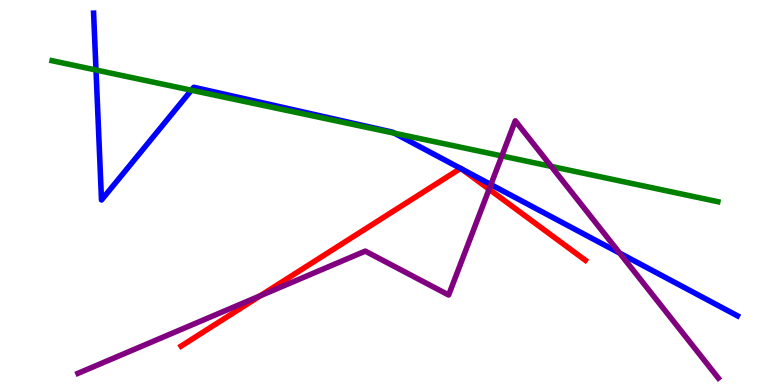[{'lines': ['blue', 'red'], 'intersections': [{'x': 5.94, 'y': 5.63}, {'x': 5.96, 'y': 5.61}]}, {'lines': ['green', 'red'], 'intersections': []}, {'lines': ['purple', 'red'], 'intersections': [{'x': 3.36, 'y': 2.32}, {'x': 6.31, 'y': 5.08}]}, {'lines': ['blue', 'green'], 'intersections': [{'x': 1.24, 'y': 8.18}, {'x': 2.47, 'y': 7.66}, {'x': 5.09, 'y': 6.54}]}, {'lines': ['blue', 'purple'], 'intersections': [{'x': 6.33, 'y': 5.21}, {'x': 8.0, 'y': 3.43}]}, {'lines': ['green', 'purple'], 'intersections': [{'x': 6.48, 'y': 5.95}, {'x': 7.11, 'y': 5.68}]}]